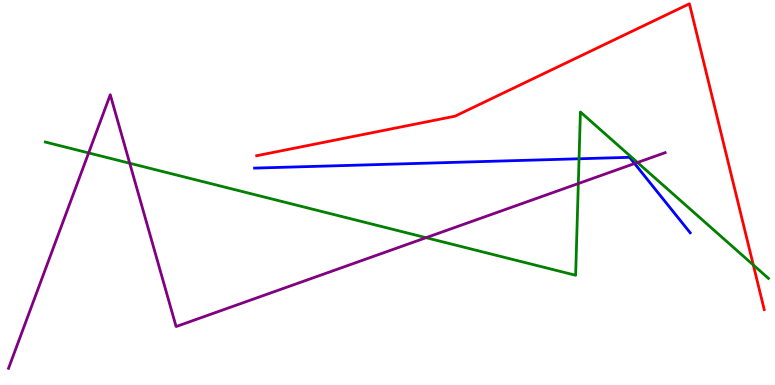[{'lines': ['blue', 'red'], 'intersections': []}, {'lines': ['green', 'red'], 'intersections': [{'x': 9.72, 'y': 3.12}]}, {'lines': ['purple', 'red'], 'intersections': []}, {'lines': ['blue', 'green'], 'intersections': [{'x': 7.47, 'y': 5.88}]}, {'lines': ['blue', 'purple'], 'intersections': [{'x': 8.19, 'y': 5.75}]}, {'lines': ['green', 'purple'], 'intersections': [{'x': 1.14, 'y': 6.03}, {'x': 1.67, 'y': 5.76}, {'x': 5.5, 'y': 3.83}, {'x': 7.46, 'y': 5.23}, {'x': 8.23, 'y': 5.78}]}]